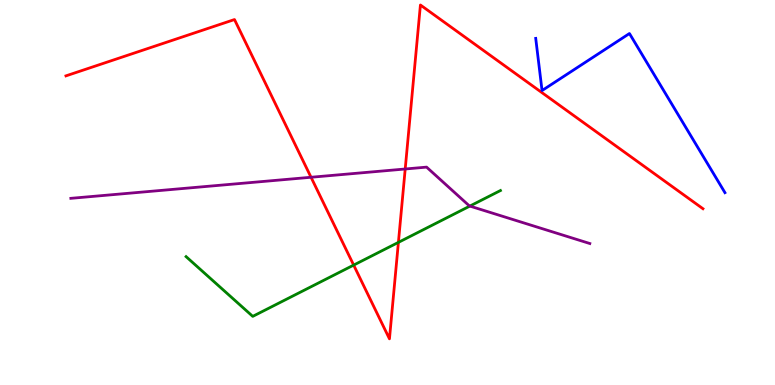[{'lines': ['blue', 'red'], 'intersections': []}, {'lines': ['green', 'red'], 'intersections': [{'x': 4.56, 'y': 3.11}, {'x': 5.14, 'y': 3.7}]}, {'lines': ['purple', 'red'], 'intersections': [{'x': 4.01, 'y': 5.4}, {'x': 5.23, 'y': 5.61}]}, {'lines': ['blue', 'green'], 'intersections': []}, {'lines': ['blue', 'purple'], 'intersections': []}, {'lines': ['green', 'purple'], 'intersections': [{'x': 6.06, 'y': 4.65}]}]